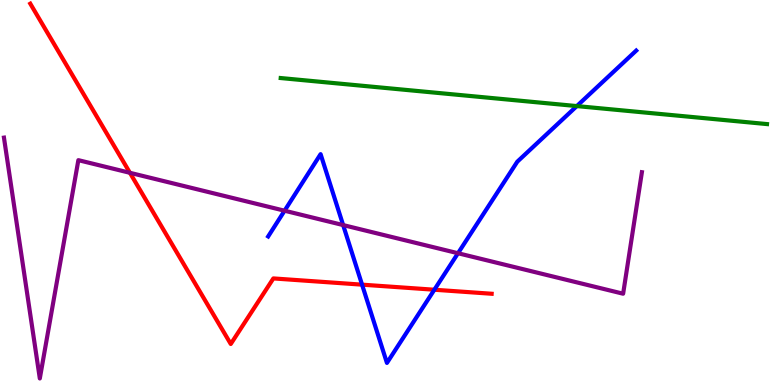[{'lines': ['blue', 'red'], 'intersections': [{'x': 4.67, 'y': 2.61}, {'x': 5.6, 'y': 2.47}]}, {'lines': ['green', 'red'], 'intersections': []}, {'lines': ['purple', 'red'], 'intersections': [{'x': 1.68, 'y': 5.51}]}, {'lines': ['blue', 'green'], 'intersections': [{'x': 7.44, 'y': 7.24}]}, {'lines': ['blue', 'purple'], 'intersections': [{'x': 3.67, 'y': 4.53}, {'x': 4.43, 'y': 4.15}, {'x': 5.91, 'y': 3.42}]}, {'lines': ['green', 'purple'], 'intersections': []}]